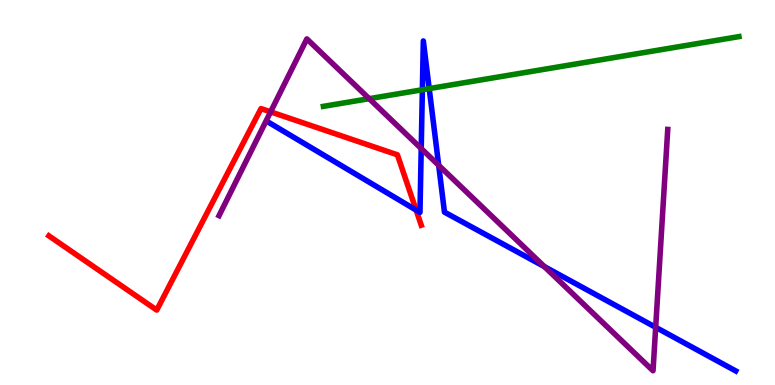[{'lines': ['blue', 'red'], 'intersections': [{'x': 5.37, 'y': 4.54}]}, {'lines': ['green', 'red'], 'intersections': []}, {'lines': ['purple', 'red'], 'intersections': [{'x': 3.49, 'y': 7.09}]}, {'lines': ['blue', 'green'], 'intersections': [{'x': 5.45, 'y': 7.67}, {'x': 5.54, 'y': 7.7}]}, {'lines': ['blue', 'purple'], 'intersections': [{'x': 5.44, 'y': 6.14}, {'x': 5.66, 'y': 5.71}, {'x': 7.02, 'y': 3.08}, {'x': 8.46, 'y': 1.5}]}, {'lines': ['green', 'purple'], 'intersections': [{'x': 4.76, 'y': 7.44}]}]